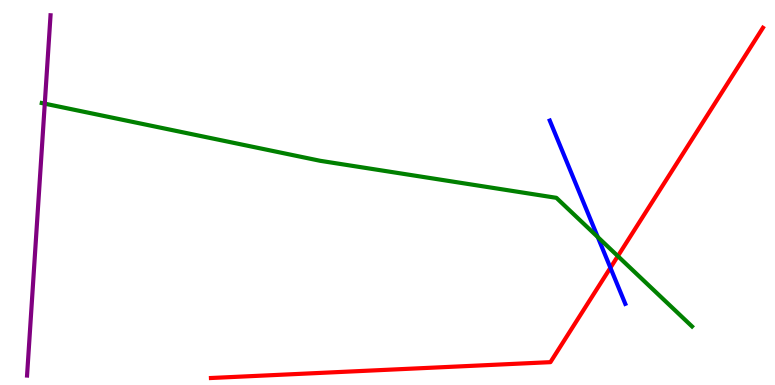[{'lines': ['blue', 'red'], 'intersections': [{'x': 7.88, 'y': 3.04}]}, {'lines': ['green', 'red'], 'intersections': [{'x': 7.97, 'y': 3.35}]}, {'lines': ['purple', 'red'], 'intersections': []}, {'lines': ['blue', 'green'], 'intersections': [{'x': 7.71, 'y': 3.84}]}, {'lines': ['blue', 'purple'], 'intersections': []}, {'lines': ['green', 'purple'], 'intersections': [{'x': 0.578, 'y': 7.31}]}]